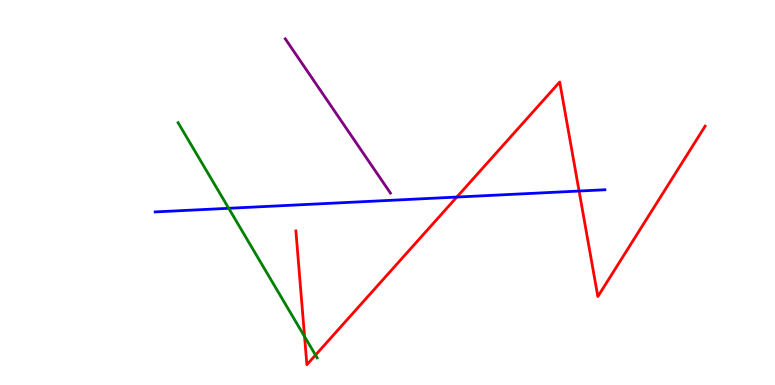[{'lines': ['blue', 'red'], 'intersections': [{'x': 5.89, 'y': 4.88}, {'x': 7.47, 'y': 5.04}]}, {'lines': ['green', 'red'], 'intersections': [{'x': 3.93, 'y': 1.26}, {'x': 4.07, 'y': 0.777}]}, {'lines': ['purple', 'red'], 'intersections': []}, {'lines': ['blue', 'green'], 'intersections': [{'x': 2.95, 'y': 4.59}]}, {'lines': ['blue', 'purple'], 'intersections': []}, {'lines': ['green', 'purple'], 'intersections': []}]